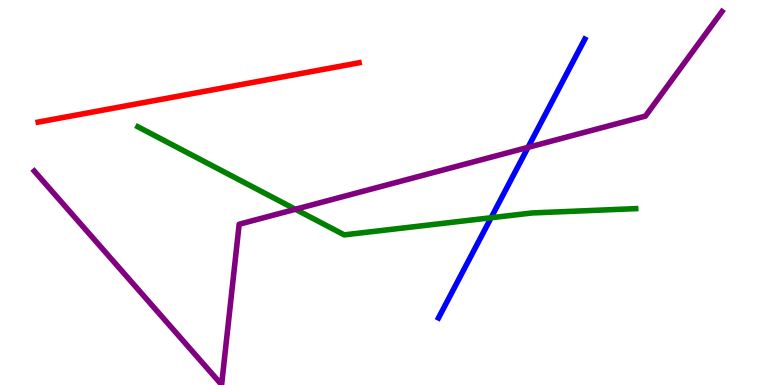[{'lines': ['blue', 'red'], 'intersections': []}, {'lines': ['green', 'red'], 'intersections': []}, {'lines': ['purple', 'red'], 'intersections': []}, {'lines': ['blue', 'green'], 'intersections': [{'x': 6.34, 'y': 4.34}]}, {'lines': ['blue', 'purple'], 'intersections': [{'x': 6.81, 'y': 6.17}]}, {'lines': ['green', 'purple'], 'intersections': [{'x': 3.81, 'y': 4.56}]}]